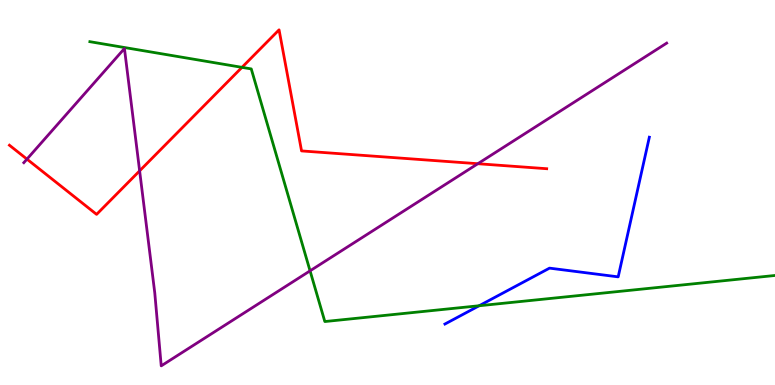[{'lines': ['blue', 'red'], 'intersections': []}, {'lines': ['green', 'red'], 'intersections': [{'x': 3.12, 'y': 8.25}]}, {'lines': ['purple', 'red'], 'intersections': [{'x': 0.348, 'y': 5.87}, {'x': 1.8, 'y': 5.56}, {'x': 6.17, 'y': 5.75}]}, {'lines': ['blue', 'green'], 'intersections': [{'x': 6.18, 'y': 2.06}]}, {'lines': ['blue', 'purple'], 'intersections': []}, {'lines': ['green', 'purple'], 'intersections': [{'x': 4.0, 'y': 2.97}]}]